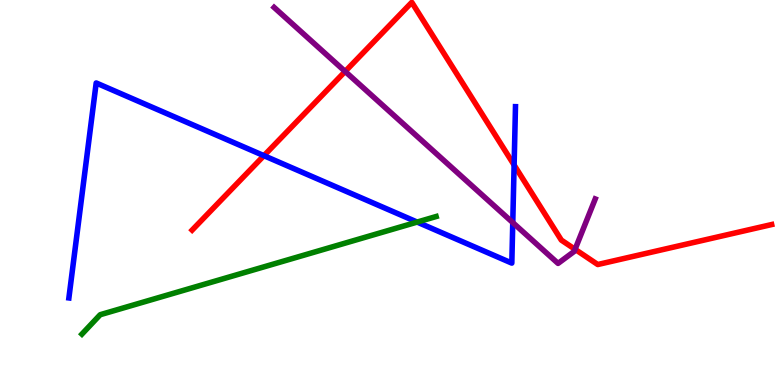[{'lines': ['blue', 'red'], 'intersections': [{'x': 3.41, 'y': 5.96}, {'x': 6.63, 'y': 5.71}]}, {'lines': ['green', 'red'], 'intersections': []}, {'lines': ['purple', 'red'], 'intersections': [{'x': 4.45, 'y': 8.14}, {'x': 7.42, 'y': 3.52}]}, {'lines': ['blue', 'green'], 'intersections': [{'x': 5.38, 'y': 4.23}]}, {'lines': ['blue', 'purple'], 'intersections': [{'x': 6.62, 'y': 4.22}]}, {'lines': ['green', 'purple'], 'intersections': []}]